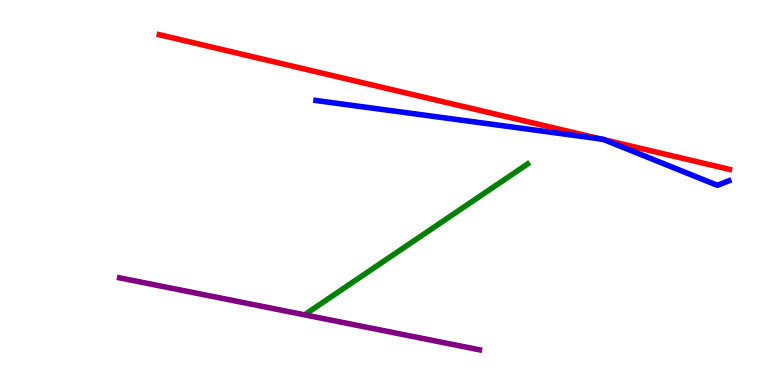[{'lines': ['blue', 'red'], 'intersections': [{'x': 7.75, 'y': 6.39}, {'x': 7.8, 'y': 6.37}]}, {'lines': ['green', 'red'], 'intersections': []}, {'lines': ['purple', 'red'], 'intersections': []}, {'lines': ['blue', 'green'], 'intersections': []}, {'lines': ['blue', 'purple'], 'intersections': []}, {'lines': ['green', 'purple'], 'intersections': []}]